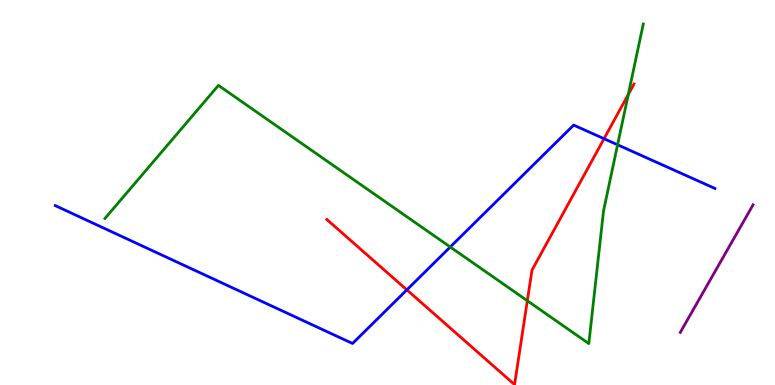[{'lines': ['blue', 'red'], 'intersections': [{'x': 5.25, 'y': 2.47}, {'x': 7.79, 'y': 6.4}]}, {'lines': ['green', 'red'], 'intersections': [{'x': 6.8, 'y': 2.19}, {'x': 8.11, 'y': 7.55}]}, {'lines': ['purple', 'red'], 'intersections': []}, {'lines': ['blue', 'green'], 'intersections': [{'x': 5.81, 'y': 3.58}, {'x': 7.97, 'y': 6.24}]}, {'lines': ['blue', 'purple'], 'intersections': []}, {'lines': ['green', 'purple'], 'intersections': []}]